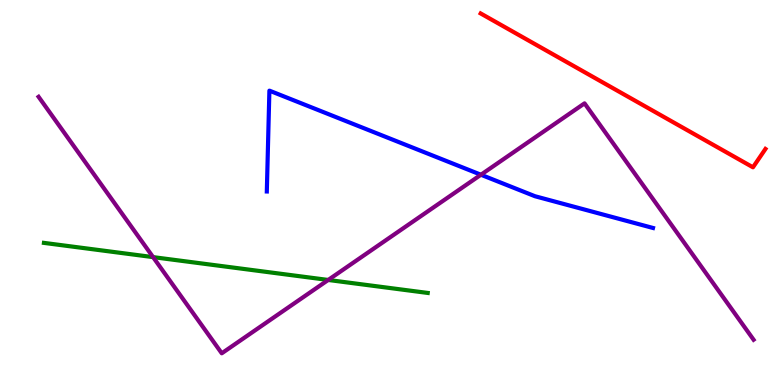[{'lines': ['blue', 'red'], 'intersections': []}, {'lines': ['green', 'red'], 'intersections': []}, {'lines': ['purple', 'red'], 'intersections': []}, {'lines': ['blue', 'green'], 'intersections': []}, {'lines': ['blue', 'purple'], 'intersections': [{'x': 6.21, 'y': 5.46}]}, {'lines': ['green', 'purple'], 'intersections': [{'x': 1.98, 'y': 3.32}, {'x': 4.23, 'y': 2.73}]}]